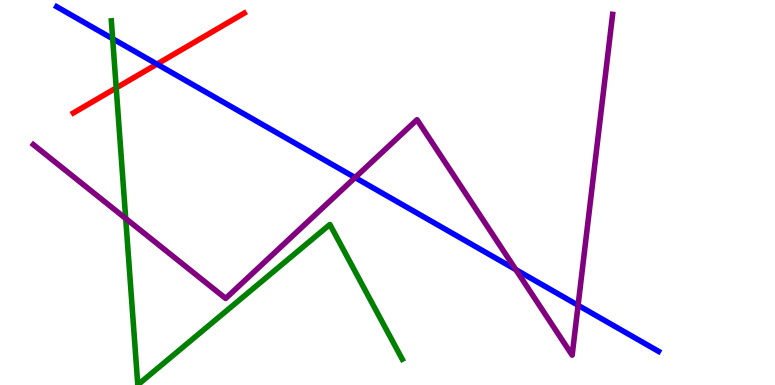[{'lines': ['blue', 'red'], 'intersections': [{'x': 2.03, 'y': 8.33}]}, {'lines': ['green', 'red'], 'intersections': [{'x': 1.5, 'y': 7.72}]}, {'lines': ['purple', 'red'], 'intersections': []}, {'lines': ['blue', 'green'], 'intersections': [{'x': 1.45, 'y': 8.99}]}, {'lines': ['blue', 'purple'], 'intersections': [{'x': 4.58, 'y': 5.39}, {'x': 6.66, 'y': 3.0}, {'x': 7.46, 'y': 2.07}]}, {'lines': ['green', 'purple'], 'intersections': [{'x': 1.62, 'y': 4.33}]}]